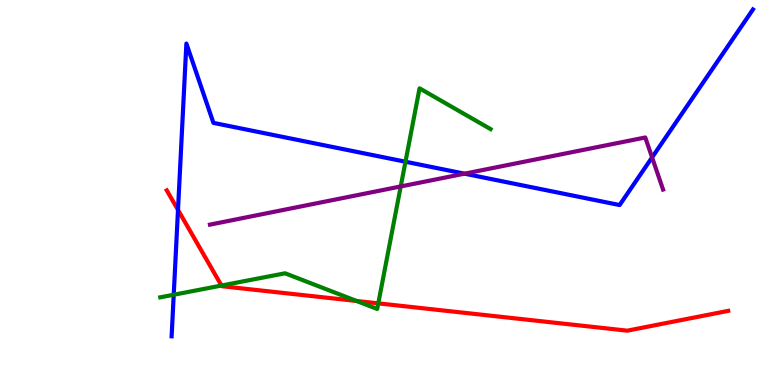[{'lines': ['blue', 'red'], 'intersections': [{'x': 2.3, 'y': 4.55}]}, {'lines': ['green', 'red'], 'intersections': [{'x': 2.86, 'y': 2.58}, {'x': 4.6, 'y': 2.18}, {'x': 4.88, 'y': 2.12}]}, {'lines': ['purple', 'red'], 'intersections': []}, {'lines': ['blue', 'green'], 'intersections': [{'x': 2.24, 'y': 2.34}, {'x': 5.23, 'y': 5.8}]}, {'lines': ['blue', 'purple'], 'intersections': [{'x': 5.99, 'y': 5.49}, {'x': 8.41, 'y': 5.91}]}, {'lines': ['green', 'purple'], 'intersections': [{'x': 5.17, 'y': 5.16}]}]